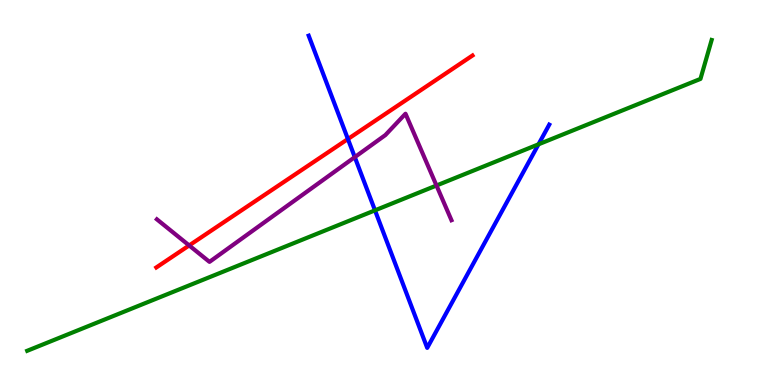[{'lines': ['blue', 'red'], 'intersections': [{'x': 4.49, 'y': 6.39}]}, {'lines': ['green', 'red'], 'intersections': []}, {'lines': ['purple', 'red'], 'intersections': [{'x': 2.44, 'y': 3.62}]}, {'lines': ['blue', 'green'], 'intersections': [{'x': 4.84, 'y': 4.54}, {'x': 6.95, 'y': 6.25}]}, {'lines': ['blue', 'purple'], 'intersections': [{'x': 4.58, 'y': 5.92}]}, {'lines': ['green', 'purple'], 'intersections': [{'x': 5.63, 'y': 5.18}]}]